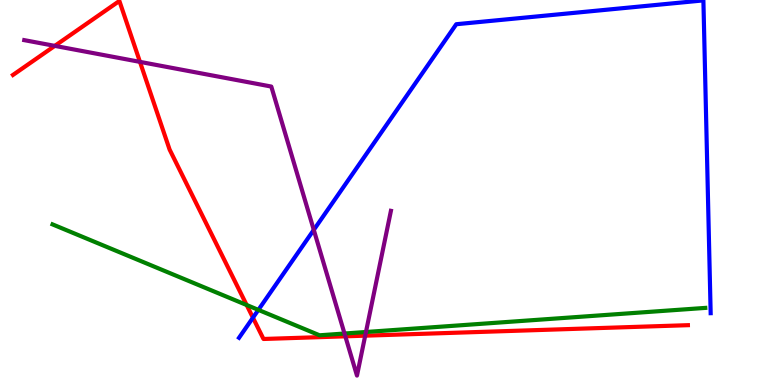[{'lines': ['blue', 'red'], 'intersections': [{'x': 3.26, 'y': 1.75}]}, {'lines': ['green', 'red'], 'intersections': [{'x': 3.18, 'y': 2.08}]}, {'lines': ['purple', 'red'], 'intersections': [{'x': 0.707, 'y': 8.81}, {'x': 1.81, 'y': 8.39}, {'x': 4.46, 'y': 1.26}, {'x': 4.71, 'y': 1.28}]}, {'lines': ['blue', 'green'], 'intersections': [{'x': 3.33, 'y': 1.95}]}, {'lines': ['blue', 'purple'], 'intersections': [{'x': 4.05, 'y': 4.03}]}, {'lines': ['green', 'purple'], 'intersections': [{'x': 4.45, 'y': 1.34}, {'x': 4.72, 'y': 1.38}]}]